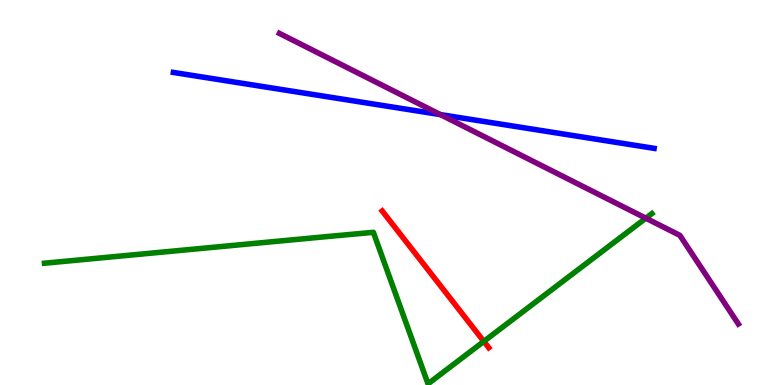[{'lines': ['blue', 'red'], 'intersections': []}, {'lines': ['green', 'red'], 'intersections': [{'x': 6.24, 'y': 1.13}]}, {'lines': ['purple', 'red'], 'intersections': []}, {'lines': ['blue', 'green'], 'intersections': []}, {'lines': ['blue', 'purple'], 'intersections': [{'x': 5.68, 'y': 7.02}]}, {'lines': ['green', 'purple'], 'intersections': [{'x': 8.33, 'y': 4.33}]}]